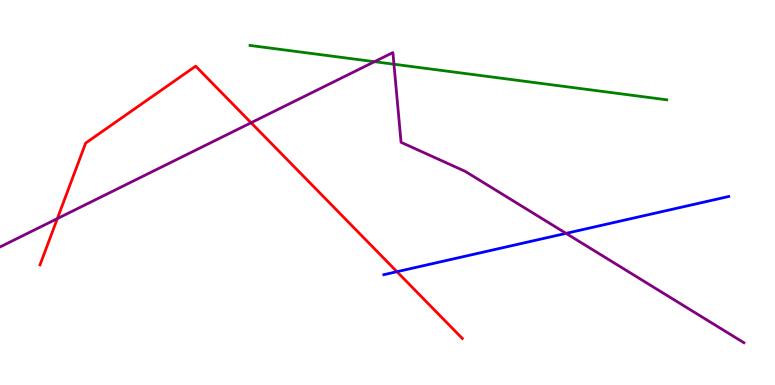[{'lines': ['blue', 'red'], 'intersections': [{'x': 5.12, 'y': 2.94}]}, {'lines': ['green', 'red'], 'intersections': []}, {'lines': ['purple', 'red'], 'intersections': [{'x': 0.74, 'y': 4.32}, {'x': 3.24, 'y': 6.81}]}, {'lines': ['blue', 'green'], 'intersections': []}, {'lines': ['blue', 'purple'], 'intersections': [{'x': 7.3, 'y': 3.94}]}, {'lines': ['green', 'purple'], 'intersections': [{'x': 4.83, 'y': 8.4}, {'x': 5.08, 'y': 8.33}]}]